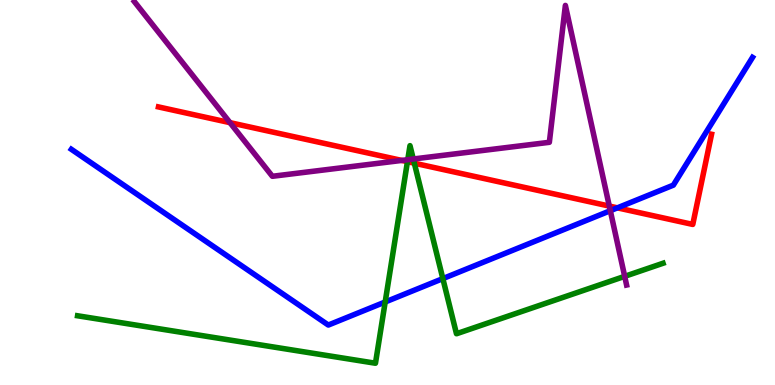[{'lines': ['blue', 'red'], 'intersections': [{'x': 7.97, 'y': 4.6}]}, {'lines': ['green', 'red'], 'intersections': [{'x': 5.26, 'y': 5.8}, {'x': 5.35, 'y': 5.76}]}, {'lines': ['purple', 'red'], 'intersections': [{'x': 2.97, 'y': 6.81}, {'x': 5.18, 'y': 5.83}, {'x': 7.86, 'y': 4.65}]}, {'lines': ['blue', 'green'], 'intersections': [{'x': 4.97, 'y': 2.16}, {'x': 5.71, 'y': 2.76}]}, {'lines': ['blue', 'purple'], 'intersections': [{'x': 7.88, 'y': 4.53}]}, {'lines': ['green', 'purple'], 'intersections': [{'x': 5.26, 'y': 5.85}, {'x': 5.33, 'y': 5.87}, {'x': 8.06, 'y': 2.82}]}]